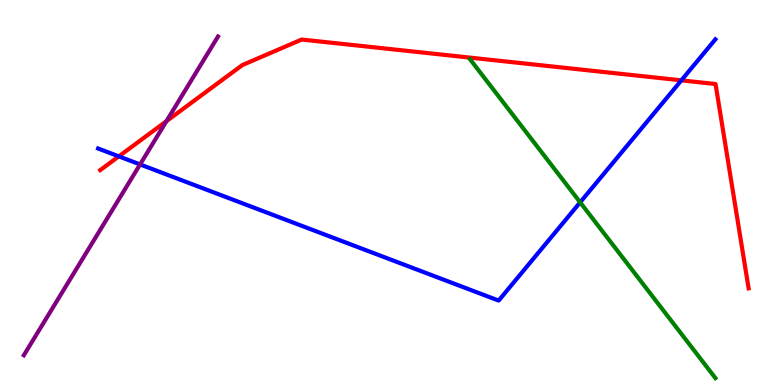[{'lines': ['blue', 'red'], 'intersections': [{'x': 1.53, 'y': 5.94}, {'x': 8.79, 'y': 7.91}]}, {'lines': ['green', 'red'], 'intersections': []}, {'lines': ['purple', 'red'], 'intersections': [{'x': 2.15, 'y': 6.85}]}, {'lines': ['blue', 'green'], 'intersections': [{'x': 7.49, 'y': 4.74}]}, {'lines': ['blue', 'purple'], 'intersections': [{'x': 1.81, 'y': 5.73}]}, {'lines': ['green', 'purple'], 'intersections': []}]